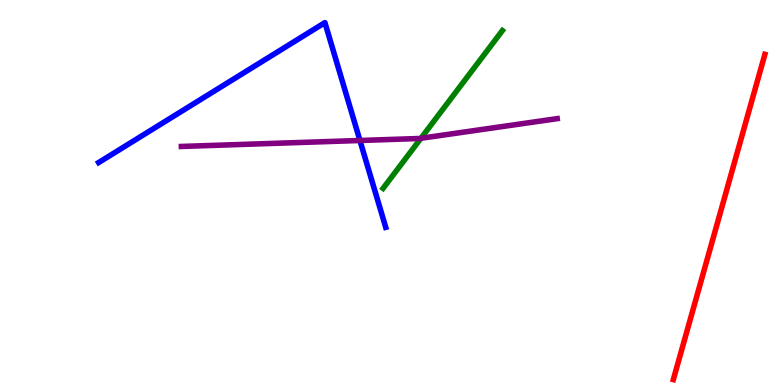[{'lines': ['blue', 'red'], 'intersections': []}, {'lines': ['green', 'red'], 'intersections': []}, {'lines': ['purple', 'red'], 'intersections': []}, {'lines': ['blue', 'green'], 'intersections': []}, {'lines': ['blue', 'purple'], 'intersections': [{'x': 4.64, 'y': 6.35}]}, {'lines': ['green', 'purple'], 'intersections': [{'x': 5.43, 'y': 6.41}]}]